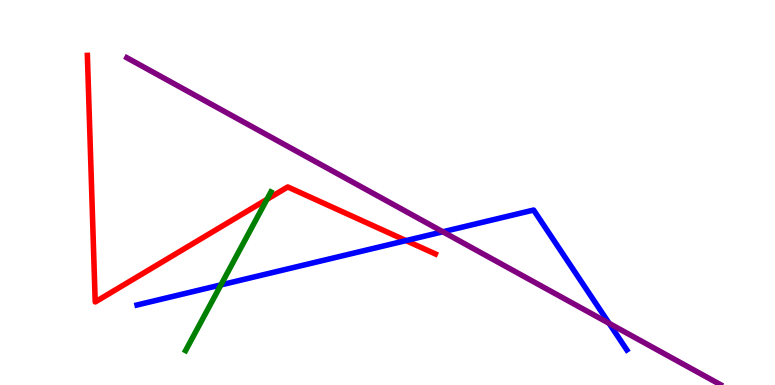[{'lines': ['blue', 'red'], 'intersections': [{'x': 5.24, 'y': 3.75}]}, {'lines': ['green', 'red'], 'intersections': [{'x': 3.44, 'y': 4.82}]}, {'lines': ['purple', 'red'], 'intersections': []}, {'lines': ['blue', 'green'], 'intersections': [{'x': 2.85, 'y': 2.6}]}, {'lines': ['blue', 'purple'], 'intersections': [{'x': 5.71, 'y': 3.98}, {'x': 7.86, 'y': 1.6}]}, {'lines': ['green', 'purple'], 'intersections': []}]